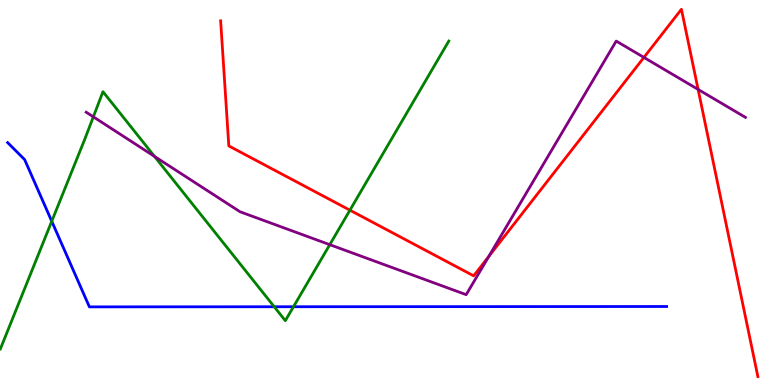[{'lines': ['blue', 'red'], 'intersections': []}, {'lines': ['green', 'red'], 'intersections': [{'x': 4.52, 'y': 4.54}]}, {'lines': ['purple', 'red'], 'intersections': [{'x': 6.31, 'y': 3.34}, {'x': 8.31, 'y': 8.51}, {'x': 9.01, 'y': 7.68}]}, {'lines': ['blue', 'green'], 'intersections': [{'x': 0.668, 'y': 4.25}, {'x': 3.54, 'y': 2.03}, {'x': 3.79, 'y': 2.03}]}, {'lines': ['blue', 'purple'], 'intersections': []}, {'lines': ['green', 'purple'], 'intersections': [{'x': 1.2, 'y': 6.97}, {'x': 1.99, 'y': 5.94}, {'x': 4.26, 'y': 3.65}]}]